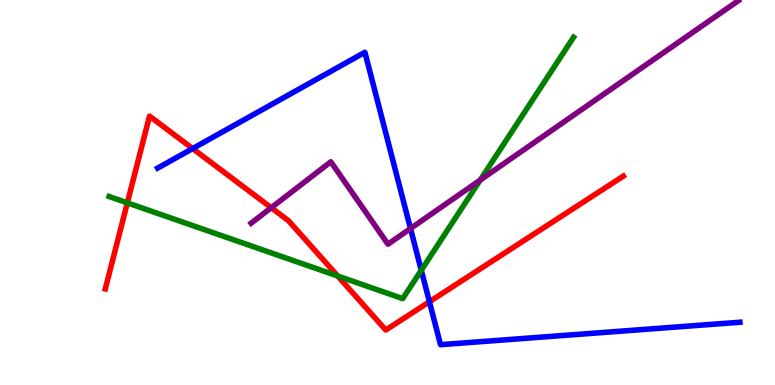[{'lines': ['blue', 'red'], 'intersections': [{'x': 2.49, 'y': 6.14}, {'x': 5.54, 'y': 2.16}]}, {'lines': ['green', 'red'], 'intersections': [{'x': 1.64, 'y': 4.73}, {'x': 4.36, 'y': 2.83}]}, {'lines': ['purple', 'red'], 'intersections': [{'x': 3.5, 'y': 4.6}]}, {'lines': ['blue', 'green'], 'intersections': [{'x': 5.44, 'y': 2.98}]}, {'lines': ['blue', 'purple'], 'intersections': [{'x': 5.3, 'y': 4.06}]}, {'lines': ['green', 'purple'], 'intersections': [{'x': 6.2, 'y': 5.32}]}]